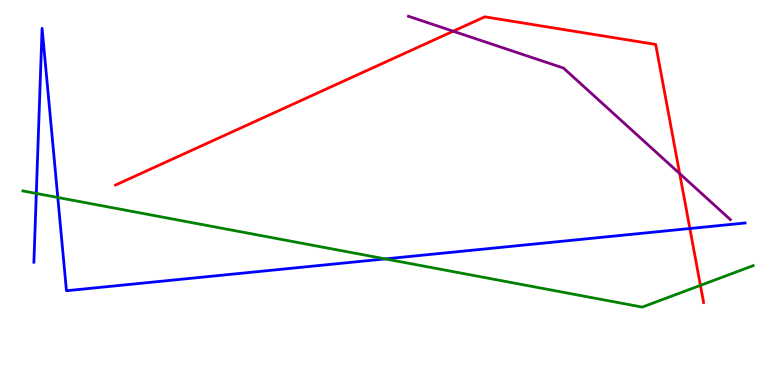[{'lines': ['blue', 'red'], 'intersections': [{'x': 8.9, 'y': 4.06}]}, {'lines': ['green', 'red'], 'intersections': [{'x': 9.04, 'y': 2.59}]}, {'lines': ['purple', 'red'], 'intersections': [{'x': 5.85, 'y': 9.19}, {'x': 8.77, 'y': 5.49}]}, {'lines': ['blue', 'green'], 'intersections': [{'x': 0.468, 'y': 4.98}, {'x': 0.746, 'y': 4.87}, {'x': 4.97, 'y': 3.28}]}, {'lines': ['blue', 'purple'], 'intersections': []}, {'lines': ['green', 'purple'], 'intersections': []}]